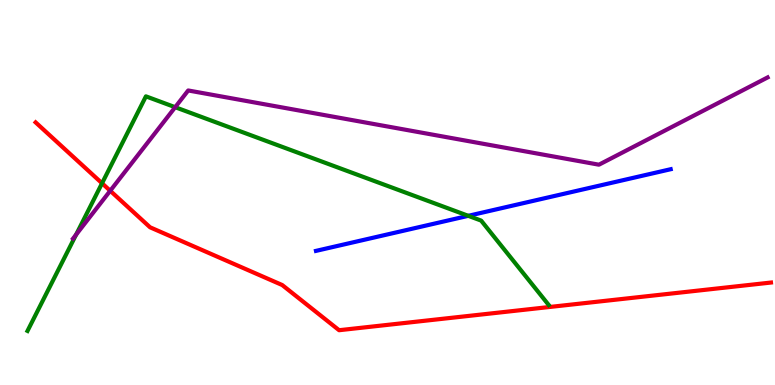[{'lines': ['blue', 'red'], 'intersections': []}, {'lines': ['green', 'red'], 'intersections': [{'x': 1.32, 'y': 5.24}]}, {'lines': ['purple', 'red'], 'intersections': [{'x': 1.42, 'y': 5.04}]}, {'lines': ['blue', 'green'], 'intersections': [{'x': 6.04, 'y': 4.39}]}, {'lines': ['blue', 'purple'], 'intersections': []}, {'lines': ['green', 'purple'], 'intersections': [{'x': 0.982, 'y': 3.9}, {'x': 2.26, 'y': 7.22}]}]